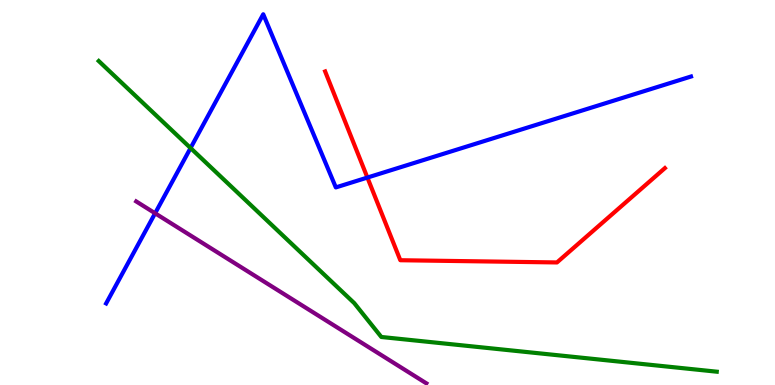[{'lines': ['blue', 'red'], 'intersections': [{'x': 4.74, 'y': 5.39}]}, {'lines': ['green', 'red'], 'intersections': []}, {'lines': ['purple', 'red'], 'intersections': []}, {'lines': ['blue', 'green'], 'intersections': [{'x': 2.46, 'y': 6.16}]}, {'lines': ['blue', 'purple'], 'intersections': [{'x': 2.0, 'y': 4.46}]}, {'lines': ['green', 'purple'], 'intersections': []}]